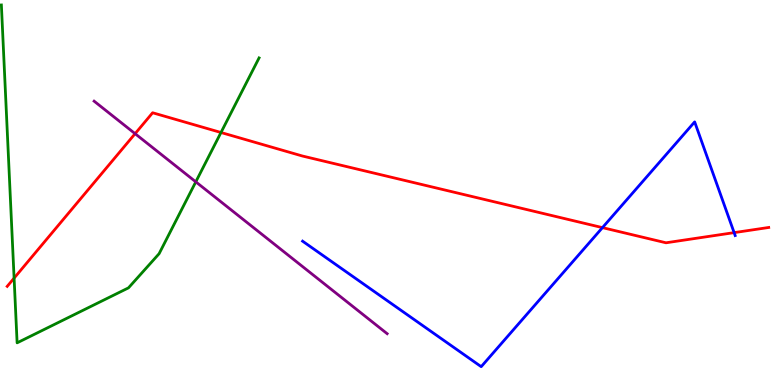[{'lines': ['blue', 'red'], 'intersections': [{'x': 7.77, 'y': 4.09}, {'x': 9.47, 'y': 3.96}]}, {'lines': ['green', 'red'], 'intersections': [{'x': 0.182, 'y': 2.78}, {'x': 2.85, 'y': 6.56}]}, {'lines': ['purple', 'red'], 'intersections': [{'x': 1.74, 'y': 6.53}]}, {'lines': ['blue', 'green'], 'intersections': []}, {'lines': ['blue', 'purple'], 'intersections': []}, {'lines': ['green', 'purple'], 'intersections': [{'x': 2.53, 'y': 5.28}]}]